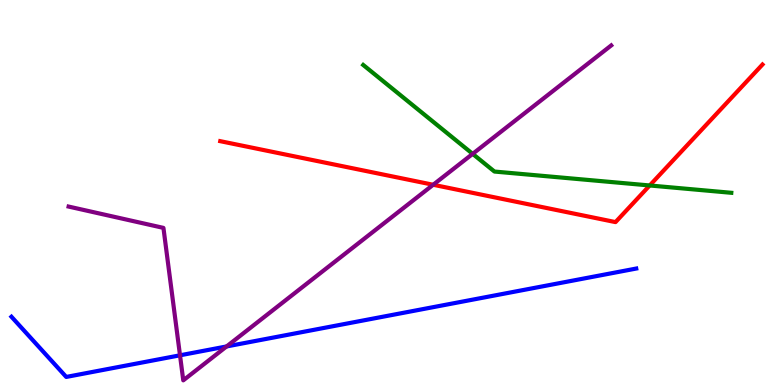[{'lines': ['blue', 'red'], 'intersections': []}, {'lines': ['green', 'red'], 'intersections': [{'x': 8.38, 'y': 5.18}]}, {'lines': ['purple', 'red'], 'intersections': [{'x': 5.59, 'y': 5.2}]}, {'lines': ['blue', 'green'], 'intersections': []}, {'lines': ['blue', 'purple'], 'intersections': [{'x': 2.32, 'y': 0.771}, {'x': 2.92, 'y': 1.0}]}, {'lines': ['green', 'purple'], 'intersections': [{'x': 6.1, 'y': 6.0}]}]